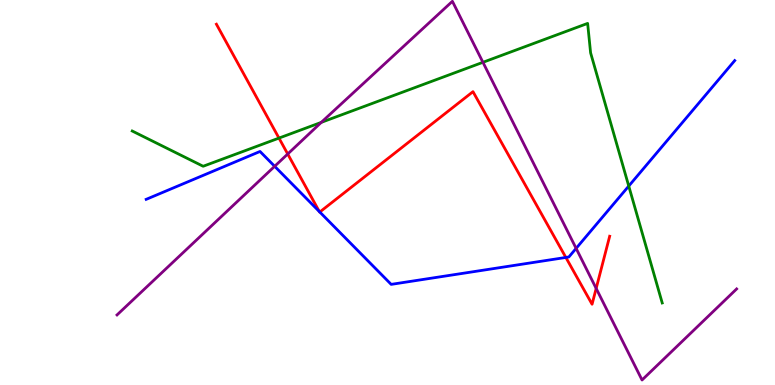[{'lines': ['blue', 'red'], 'intersections': [{'x': 4.12, 'y': 4.5}, {'x': 4.13, 'y': 4.49}, {'x': 7.3, 'y': 3.31}]}, {'lines': ['green', 'red'], 'intersections': [{'x': 3.6, 'y': 6.41}]}, {'lines': ['purple', 'red'], 'intersections': [{'x': 3.71, 'y': 6.0}, {'x': 7.69, 'y': 2.51}]}, {'lines': ['blue', 'green'], 'intersections': [{'x': 8.11, 'y': 5.17}]}, {'lines': ['blue', 'purple'], 'intersections': [{'x': 3.54, 'y': 5.68}, {'x': 7.43, 'y': 3.55}]}, {'lines': ['green', 'purple'], 'intersections': [{'x': 4.15, 'y': 6.82}, {'x': 6.23, 'y': 8.38}]}]